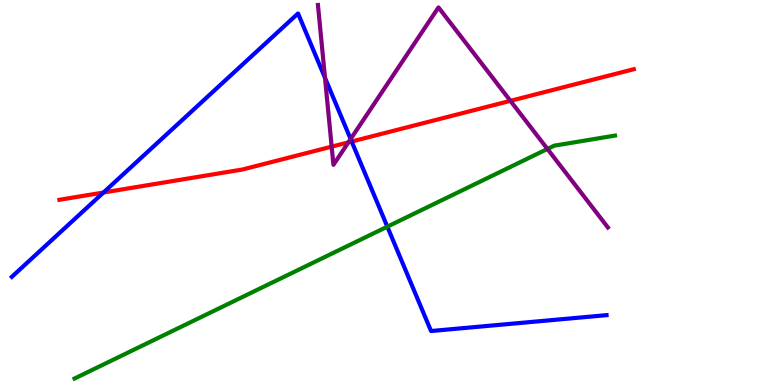[{'lines': ['blue', 'red'], 'intersections': [{'x': 1.34, 'y': 5.0}, {'x': 4.54, 'y': 6.32}]}, {'lines': ['green', 'red'], 'intersections': []}, {'lines': ['purple', 'red'], 'intersections': [{'x': 4.28, 'y': 6.19}, {'x': 4.5, 'y': 6.3}, {'x': 6.59, 'y': 7.38}]}, {'lines': ['blue', 'green'], 'intersections': [{'x': 5.0, 'y': 4.11}]}, {'lines': ['blue', 'purple'], 'intersections': [{'x': 4.19, 'y': 7.98}, {'x': 4.52, 'y': 6.39}]}, {'lines': ['green', 'purple'], 'intersections': [{'x': 7.06, 'y': 6.13}]}]